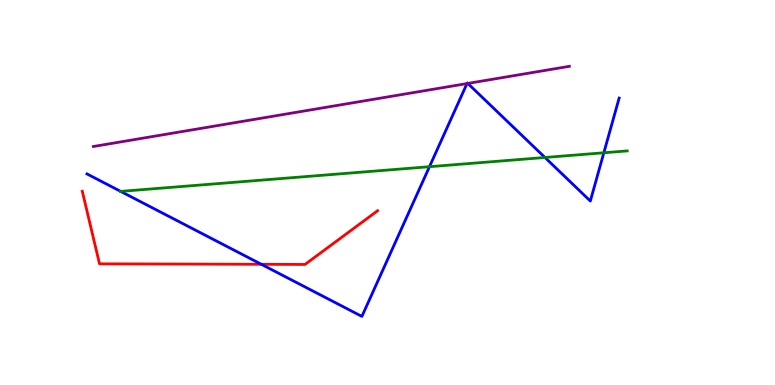[{'lines': ['blue', 'red'], 'intersections': [{'x': 3.37, 'y': 3.13}]}, {'lines': ['green', 'red'], 'intersections': []}, {'lines': ['purple', 'red'], 'intersections': []}, {'lines': ['blue', 'green'], 'intersections': [{'x': 1.56, 'y': 5.03}, {'x': 5.54, 'y': 5.67}, {'x': 7.03, 'y': 5.91}, {'x': 7.79, 'y': 6.03}]}, {'lines': ['blue', 'purple'], 'intersections': [{'x': 6.03, 'y': 7.83}, {'x': 6.04, 'y': 7.83}]}, {'lines': ['green', 'purple'], 'intersections': []}]